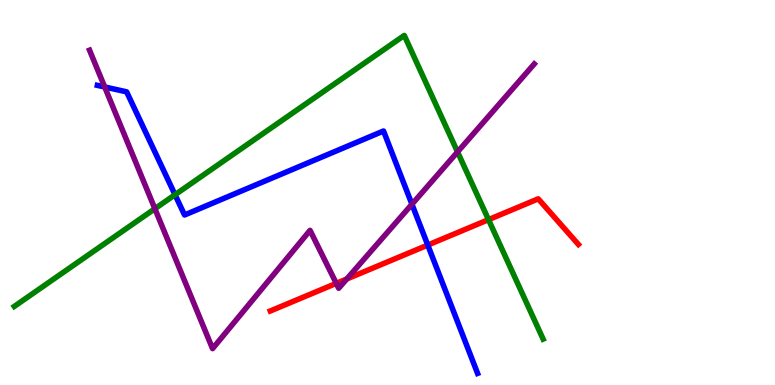[{'lines': ['blue', 'red'], 'intersections': [{'x': 5.52, 'y': 3.63}]}, {'lines': ['green', 'red'], 'intersections': [{'x': 6.3, 'y': 4.29}]}, {'lines': ['purple', 'red'], 'intersections': [{'x': 4.34, 'y': 2.64}, {'x': 4.47, 'y': 2.75}]}, {'lines': ['blue', 'green'], 'intersections': [{'x': 2.26, 'y': 4.94}]}, {'lines': ['blue', 'purple'], 'intersections': [{'x': 1.35, 'y': 7.74}, {'x': 5.32, 'y': 4.69}]}, {'lines': ['green', 'purple'], 'intersections': [{'x': 2.0, 'y': 4.58}, {'x': 5.9, 'y': 6.05}]}]